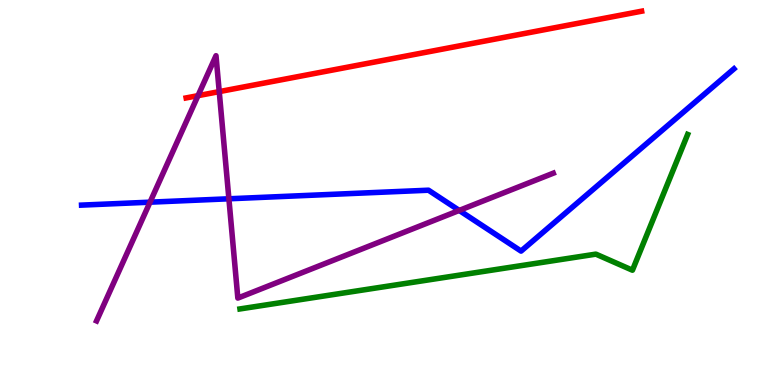[{'lines': ['blue', 'red'], 'intersections': []}, {'lines': ['green', 'red'], 'intersections': []}, {'lines': ['purple', 'red'], 'intersections': [{'x': 2.55, 'y': 7.52}, {'x': 2.83, 'y': 7.62}]}, {'lines': ['blue', 'green'], 'intersections': []}, {'lines': ['blue', 'purple'], 'intersections': [{'x': 1.94, 'y': 4.75}, {'x': 2.95, 'y': 4.84}, {'x': 5.93, 'y': 4.53}]}, {'lines': ['green', 'purple'], 'intersections': []}]